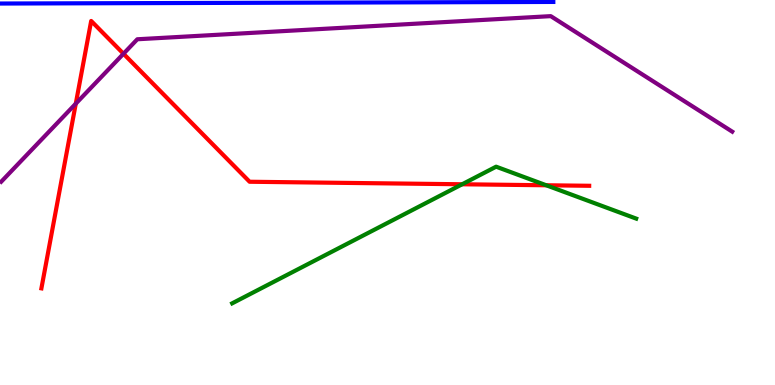[{'lines': ['blue', 'red'], 'intersections': []}, {'lines': ['green', 'red'], 'intersections': [{'x': 5.96, 'y': 5.21}, {'x': 7.05, 'y': 5.19}]}, {'lines': ['purple', 'red'], 'intersections': [{'x': 0.978, 'y': 7.31}, {'x': 1.59, 'y': 8.6}]}, {'lines': ['blue', 'green'], 'intersections': []}, {'lines': ['blue', 'purple'], 'intersections': []}, {'lines': ['green', 'purple'], 'intersections': []}]